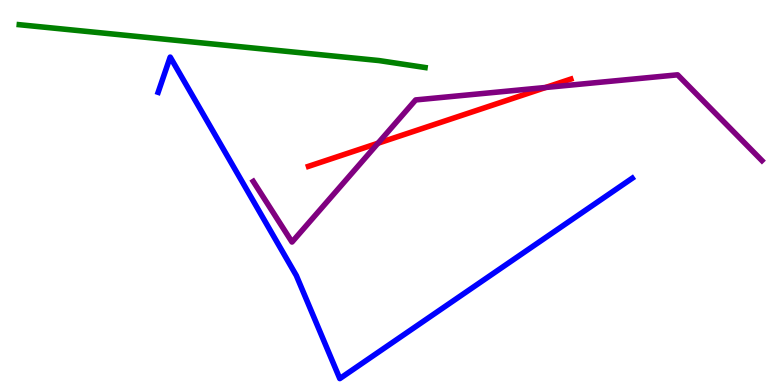[{'lines': ['blue', 'red'], 'intersections': []}, {'lines': ['green', 'red'], 'intersections': []}, {'lines': ['purple', 'red'], 'intersections': [{'x': 4.88, 'y': 6.28}, {'x': 7.04, 'y': 7.73}]}, {'lines': ['blue', 'green'], 'intersections': []}, {'lines': ['blue', 'purple'], 'intersections': []}, {'lines': ['green', 'purple'], 'intersections': []}]